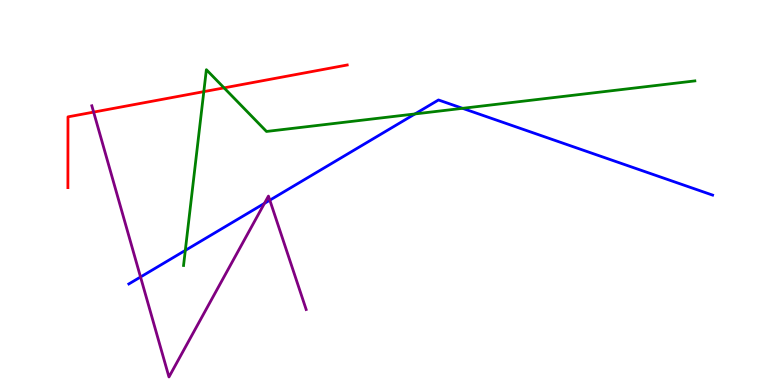[{'lines': ['blue', 'red'], 'intersections': []}, {'lines': ['green', 'red'], 'intersections': [{'x': 2.63, 'y': 7.62}, {'x': 2.89, 'y': 7.72}]}, {'lines': ['purple', 'red'], 'intersections': [{'x': 1.21, 'y': 7.09}]}, {'lines': ['blue', 'green'], 'intersections': [{'x': 2.39, 'y': 3.5}, {'x': 5.35, 'y': 7.04}, {'x': 5.97, 'y': 7.19}]}, {'lines': ['blue', 'purple'], 'intersections': [{'x': 1.81, 'y': 2.81}, {'x': 3.41, 'y': 4.72}, {'x': 3.48, 'y': 4.8}]}, {'lines': ['green', 'purple'], 'intersections': []}]